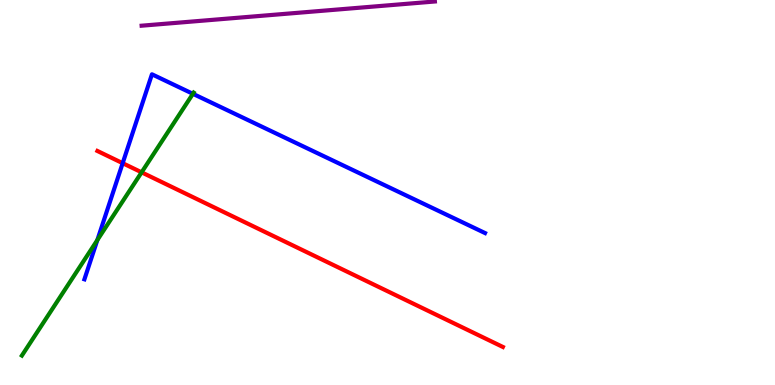[{'lines': ['blue', 'red'], 'intersections': [{'x': 1.58, 'y': 5.76}]}, {'lines': ['green', 'red'], 'intersections': [{'x': 1.83, 'y': 5.52}]}, {'lines': ['purple', 'red'], 'intersections': []}, {'lines': ['blue', 'green'], 'intersections': [{'x': 1.26, 'y': 3.76}, {'x': 2.49, 'y': 7.56}]}, {'lines': ['blue', 'purple'], 'intersections': []}, {'lines': ['green', 'purple'], 'intersections': []}]